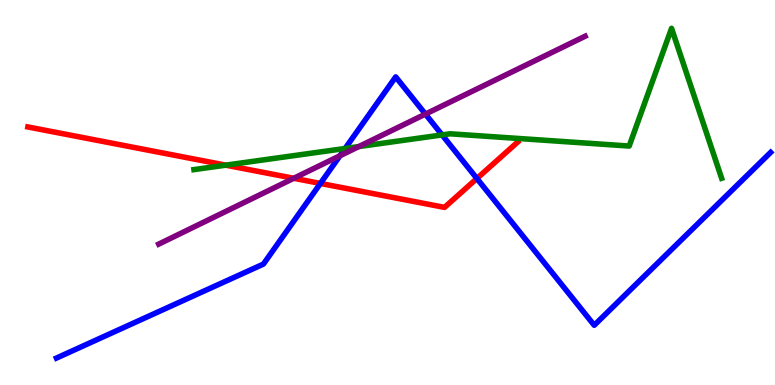[{'lines': ['blue', 'red'], 'intersections': [{'x': 4.13, 'y': 5.24}, {'x': 6.15, 'y': 5.36}]}, {'lines': ['green', 'red'], 'intersections': [{'x': 2.91, 'y': 5.71}]}, {'lines': ['purple', 'red'], 'intersections': [{'x': 3.79, 'y': 5.37}]}, {'lines': ['blue', 'green'], 'intersections': [{'x': 4.45, 'y': 6.14}, {'x': 5.7, 'y': 6.5}]}, {'lines': ['blue', 'purple'], 'intersections': [{'x': 4.39, 'y': 5.95}, {'x': 5.49, 'y': 7.04}]}, {'lines': ['green', 'purple'], 'intersections': [{'x': 4.63, 'y': 6.19}]}]